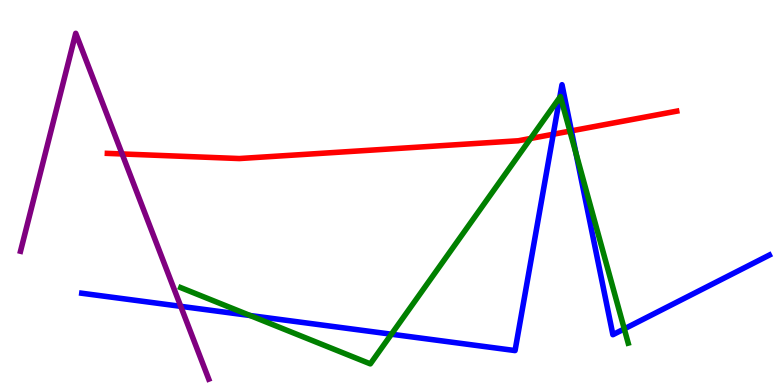[{'lines': ['blue', 'red'], 'intersections': [{'x': 7.14, 'y': 6.51}, {'x': 7.37, 'y': 6.6}]}, {'lines': ['green', 'red'], 'intersections': [{'x': 6.85, 'y': 6.4}, {'x': 7.35, 'y': 6.59}]}, {'lines': ['purple', 'red'], 'intersections': [{'x': 1.58, 'y': 6.0}]}, {'lines': ['blue', 'green'], 'intersections': [{'x': 3.23, 'y': 1.8}, {'x': 5.05, 'y': 1.32}, {'x': 7.22, 'y': 7.47}, {'x': 7.43, 'y': 6.03}, {'x': 8.06, 'y': 1.46}]}, {'lines': ['blue', 'purple'], 'intersections': [{'x': 2.33, 'y': 2.04}]}, {'lines': ['green', 'purple'], 'intersections': []}]